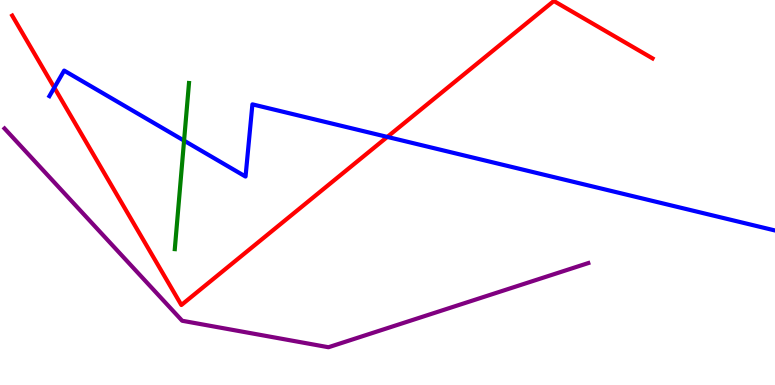[{'lines': ['blue', 'red'], 'intersections': [{'x': 0.701, 'y': 7.72}, {'x': 5.0, 'y': 6.44}]}, {'lines': ['green', 'red'], 'intersections': []}, {'lines': ['purple', 'red'], 'intersections': []}, {'lines': ['blue', 'green'], 'intersections': [{'x': 2.38, 'y': 6.35}]}, {'lines': ['blue', 'purple'], 'intersections': []}, {'lines': ['green', 'purple'], 'intersections': []}]